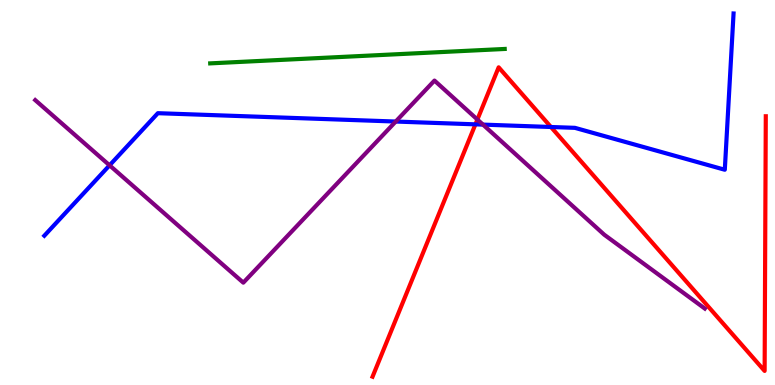[{'lines': ['blue', 'red'], 'intersections': [{'x': 6.13, 'y': 6.77}, {'x': 7.11, 'y': 6.7}]}, {'lines': ['green', 'red'], 'intersections': []}, {'lines': ['purple', 'red'], 'intersections': [{'x': 6.16, 'y': 6.9}]}, {'lines': ['blue', 'green'], 'intersections': []}, {'lines': ['blue', 'purple'], 'intersections': [{'x': 1.41, 'y': 5.71}, {'x': 5.11, 'y': 6.84}, {'x': 6.23, 'y': 6.76}]}, {'lines': ['green', 'purple'], 'intersections': []}]